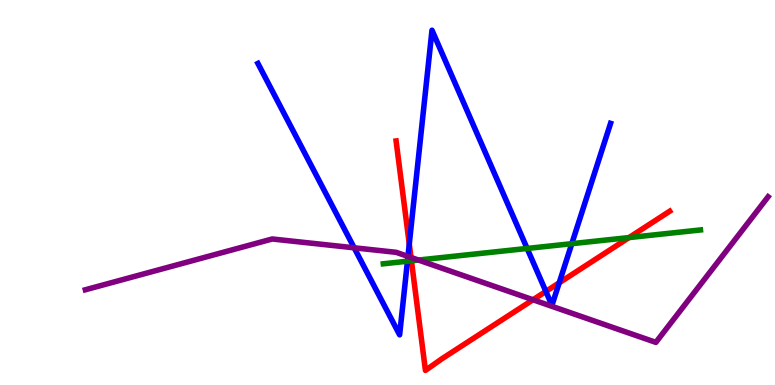[{'lines': ['blue', 'red'], 'intersections': [{'x': 5.28, 'y': 3.66}, {'x': 7.04, 'y': 2.43}, {'x': 7.22, 'y': 2.65}]}, {'lines': ['green', 'red'], 'intersections': [{'x': 5.31, 'y': 3.23}, {'x': 8.12, 'y': 3.83}]}, {'lines': ['purple', 'red'], 'intersections': [{'x': 5.3, 'y': 3.31}, {'x': 6.88, 'y': 2.21}]}, {'lines': ['blue', 'green'], 'intersections': [{'x': 5.26, 'y': 3.21}, {'x': 6.8, 'y': 3.55}, {'x': 7.38, 'y': 3.67}]}, {'lines': ['blue', 'purple'], 'intersections': [{'x': 4.57, 'y': 3.56}, {'x': 5.26, 'y': 3.34}]}, {'lines': ['green', 'purple'], 'intersections': [{'x': 5.4, 'y': 3.25}]}]